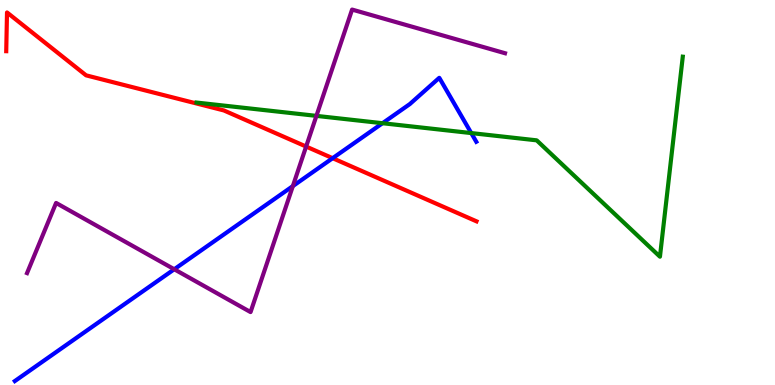[{'lines': ['blue', 'red'], 'intersections': [{'x': 4.29, 'y': 5.89}]}, {'lines': ['green', 'red'], 'intersections': []}, {'lines': ['purple', 'red'], 'intersections': [{'x': 3.95, 'y': 6.19}]}, {'lines': ['blue', 'green'], 'intersections': [{'x': 4.94, 'y': 6.8}, {'x': 6.08, 'y': 6.54}]}, {'lines': ['blue', 'purple'], 'intersections': [{'x': 2.25, 'y': 3.01}, {'x': 3.78, 'y': 5.17}]}, {'lines': ['green', 'purple'], 'intersections': [{'x': 4.08, 'y': 6.99}]}]